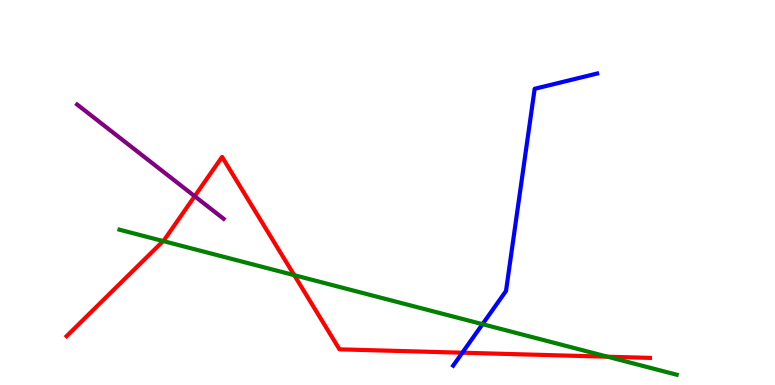[{'lines': ['blue', 'red'], 'intersections': [{'x': 5.97, 'y': 0.839}]}, {'lines': ['green', 'red'], 'intersections': [{'x': 2.11, 'y': 3.74}, {'x': 3.8, 'y': 2.85}, {'x': 7.84, 'y': 0.735}]}, {'lines': ['purple', 'red'], 'intersections': [{'x': 2.51, 'y': 4.9}]}, {'lines': ['blue', 'green'], 'intersections': [{'x': 6.23, 'y': 1.58}]}, {'lines': ['blue', 'purple'], 'intersections': []}, {'lines': ['green', 'purple'], 'intersections': []}]